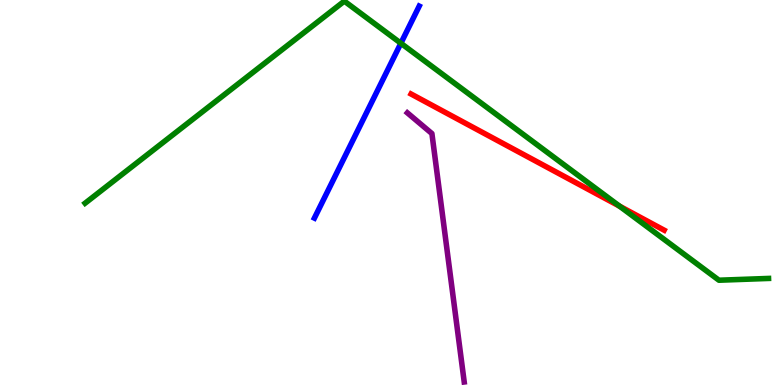[{'lines': ['blue', 'red'], 'intersections': []}, {'lines': ['green', 'red'], 'intersections': [{'x': 7.99, 'y': 4.64}]}, {'lines': ['purple', 'red'], 'intersections': []}, {'lines': ['blue', 'green'], 'intersections': [{'x': 5.17, 'y': 8.88}]}, {'lines': ['blue', 'purple'], 'intersections': []}, {'lines': ['green', 'purple'], 'intersections': []}]